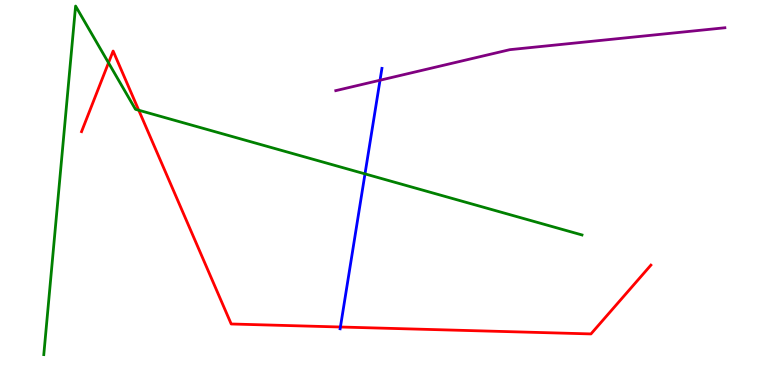[{'lines': ['blue', 'red'], 'intersections': [{'x': 4.39, 'y': 1.51}]}, {'lines': ['green', 'red'], 'intersections': [{'x': 1.4, 'y': 8.37}, {'x': 1.79, 'y': 7.14}]}, {'lines': ['purple', 'red'], 'intersections': []}, {'lines': ['blue', 'green'], 'intersections': [{'x': 4.71, 'y': 5.48}]}, {'lines': ['blue', 'purple'], 'intersections': [{'x': 4.9, 'y': 7.92}]}, {'lines': ['green', 'purple'], 'intersections': []}]